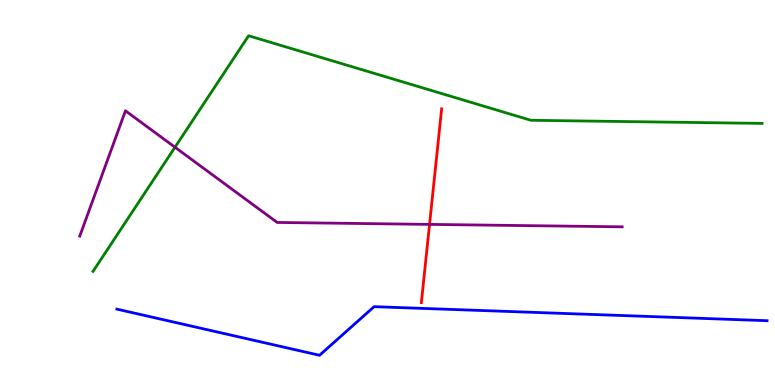[{'lines': ['blue', 'red'], 'intersections': []}, {'lines': ['green', 'red'], 'intersections': []}, {'lines': ['purple', 'red'], 'intersections': [{'x': 5.54, 'y': 4.17}]}, {'lines': ['blue', 'green'], 'intersections': []}, {'lines': ['blue', 'purple'], 'intersections': []}, {'lines': ['green', 'purple'], 'intersections': [{'x': 2.26, 'y': 6.18}]}]